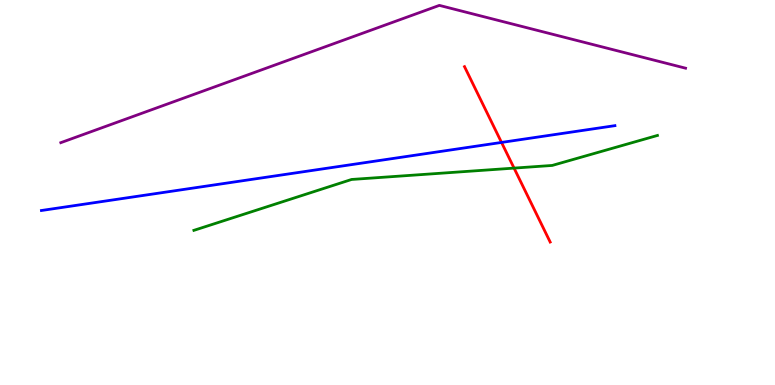[{'lines': ['blue', 'red'], 'intersections': [{'x': 6.47, 'y': 6.3}]}, {'lines': ['green', 'red'], 'intersections': [{'x': 6.63, 'y': 5.63}]}, {'lines': ['purple', 'red'], 'intersections': []}, {'lines': ['blue', 'green'], 'intersections': []}, {'lines': ['blue', 'purple'], 'intersections': []}, {'lines': ['green', 'purple'], 'intersections': []}]